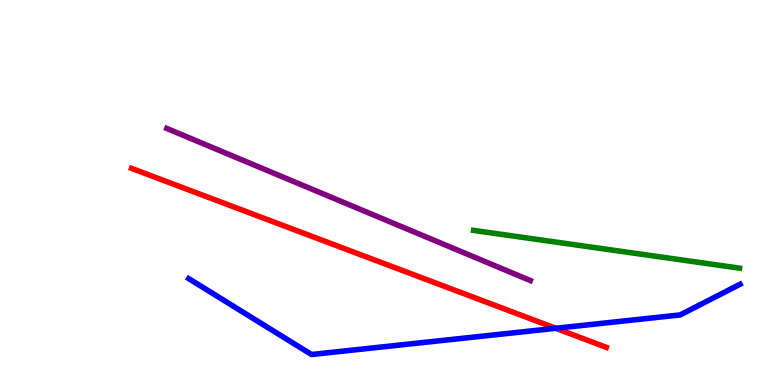[{'lines': ['blue', 'red'], 'intersections': [{'x': 7.17, 'y': 1.47}]}, {'lines': ['green', 'red'], 'intersections': []}, {'lines': ['purple', 'red'], 'intersections': []}, {'lines': ['blue', 'green'], 'intersections': []}, {'lines': ['blue', 'purple'], 'intersections': []}, {'lines': ['green', 'purple'], 'intersections': []}]